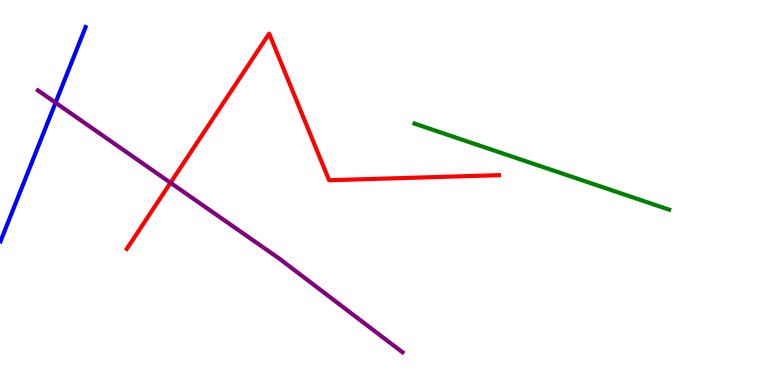[{'lines': ['blue', 'red'], 'intersections': []}, {'lines': ['green', 'red'], 'intersections': []}, {'lines': ['purple', 'red'], 'intersections': [{'x': 2.2, 'y': 5.25}]}, {'lines': ['blue', 'green'], 'intersections': []}, {'lines': ['blue', 'purple'], 'intersections': [{'x': 0.717, 'y': 7.33}]}, {'lines': ['green', 'purple'], 'intersections': []}]